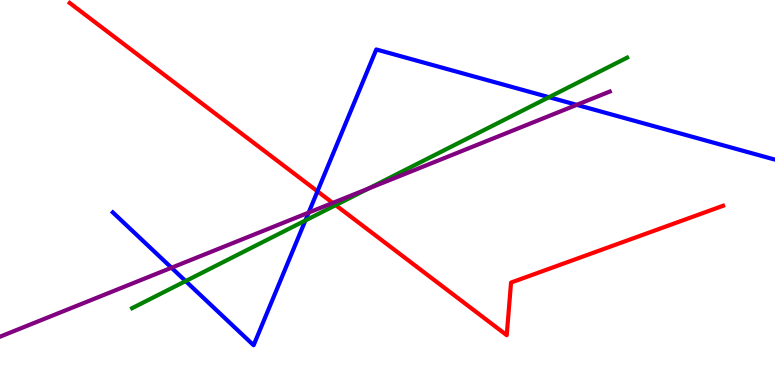[{'lines': ['blue', 'red'], 'intersections': [{'x': 4.1, 'y': 5.03}]}, {'lines': ['green', 'red'], 'intersections': [{'x': 4.33, 'y': 4.67}]}, {'lines': ['purple', 'red'], 'intersections': [{'x': 4.29, 'y': 4.73}]}, {'lines': ['blue', 'green'], 'intersections': [{'x': 2.4, 'y': 2.7}, {'x': 3.94, 'y': 4.27}, {'x': 7.08, 'y': 7.48}]}, {'lines': ['blue', 'purple'], 'intersections': [{'x': 2.21, 'y': 3.05}, {'x': 3.98, 'y': 4.48}, {'x': 7.44, 'y': 7.28}]}, {'lines': ['green', 'purple'], 'intersections': [{'x': 4.75, 'y': 5.1}]}]